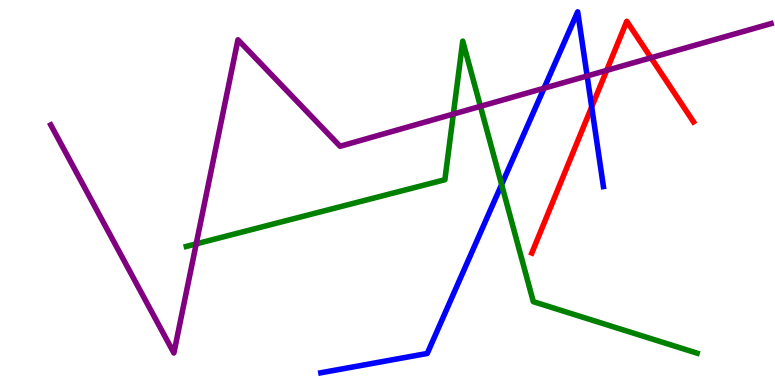[{'lines': ['blue', 'red'], 'intersections': [{'x': 7.63, 'y': 7.22}]}, {'lines': ['green', 'red'], 'intersections': []}, {'lines': ['purple', 'red'], 'intersections': [{'x': 7.83, 'y': 8.17}, {'x': 8.4, 'y': 8.5}]}, {'lines': ['blue', 'green'], 'intersections': [{'x': 6.47, 'y': 5.21}]}, {'lines': ['blue', 'purple'], 'intersections': [{'x': 7.02, 'y': 7.71}, {'x': 7.58, 'y': 8.03}]}, {'lines': ['green', 'purple'], 'intersections': [{'x': 2.53, 'y': 3.67}, {'x': 5.85, 'y': 7.04}, {'x': 6.2, 'y': 7.24}]}]